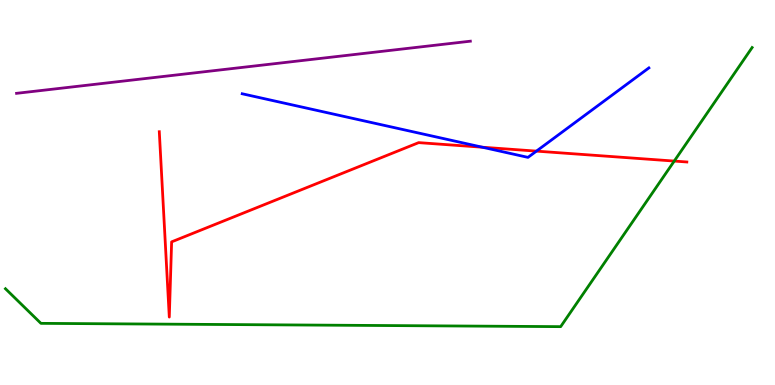[{'lines': ['blue', 'red'], 'intersections': [{'x': 6.22, 'y': 6.18}, {'x': 6.92, 'y': 6.07}]}, {'lines': ['green', 'red'], 'intersections': [{'x': 8.7, 'y': 5.82}]}, {'lines': ['purple', 'red'], 'intersections': []}, {'lines': ['blue', 'green'], 'intersections': []}, {'lines': ['blue', 'purple'], 'intersections': []}, {'lines': ['green', 'purple'], 'intersections': []}]